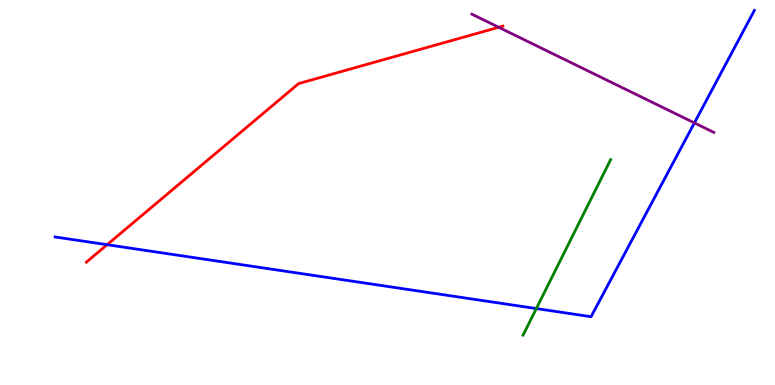[{'lines': ['blue', 'red'], 'intersections': [{'x': 1.38, 'y': 3.64}]}, {'lines': ['green', 'red'], 'intersections': []}, {'lines': ['purple', 'red'], 'intersections': [{'x': 6.44, 'y': 9.29}]}, {'lines': ['blue', 'green'], 'intersections': [{'x': 6.92, 'y': 1.99}]}, {'lines': ['blue', 'purple'], 'intersections': [{'x': 8.96, 'y': 6.81}]}, {'lines': ['green', 'purple'], 'intersections': []}]